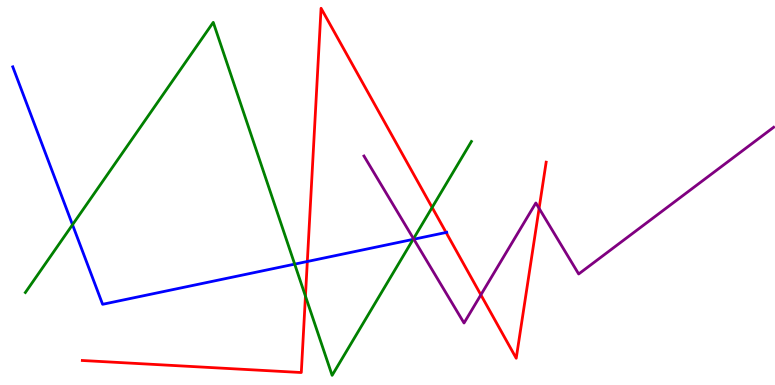[{'lines': ['blue', 'red'], 'intersections': [{'x': 3.97, 'y': 3.21}, {'x': 5.76, 'y': 3.96}]}, {'lines': ['green', 'red'], 'intersections': [{'x': 3.94, 'y': 2.31}, {'x': 5.58, 'y': 4.61}]}, {'lines': ['purple', 'red'], 'intersections': [{'x': 6.2, 'y': 2.34}, {'x': 6.96, 'y': 4.59}]}, {'lines': ['blue', 'green'], 'intersections': [{'x': 0.936, 'y': 4.16}, {'x': 3.8, 'y': 3.14}, {'x': 5.33, 'y': 3.78}]}, {'lines': ['blue', 'purple'], 'intersections': [{'x': 5.34, 'y': 3.79}]}, {'lines': ['green', 'purple'], 'intersections': [{'x': 5.34, 'y': 3.8}]}]